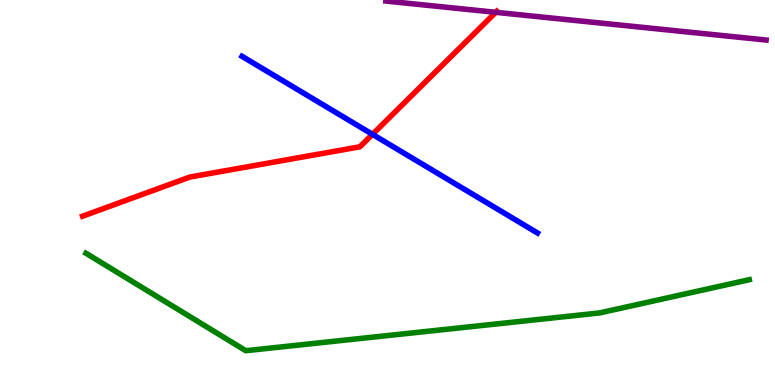[{'lines': ['blue', 'red'], 'intersections': [{'x': 4.81, 'y': 6.51}]}, {'lines': ['green', 'red'], 'intersections': []}, {'lines': ['purple', 'red'], 'intersections': [{'x': 6.4, 'y': 9.68}]}, {'lines': ['blue', 'green'], 'intersections': []}, {'lines': ['blue', 'purple'], 'intersections': []}, {'lines': ['green', 'purple'], 'intersections': []}]